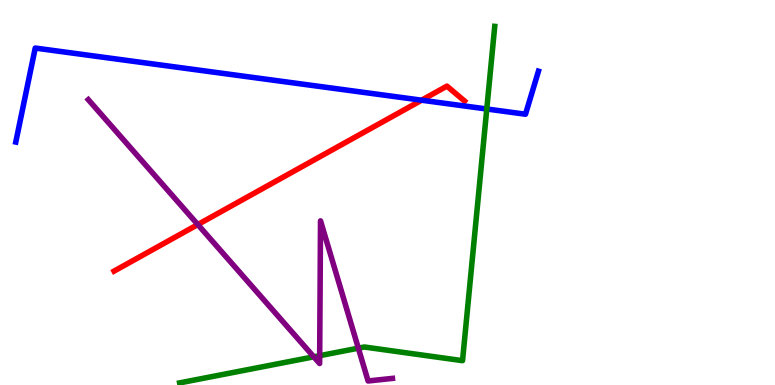[{'lines': ['blue', 'red'], 'intersections': [{'x': 5.44, 'y': 7.4}]}, {'lines': ['green', 'red'], 'intersections': []}, {'lines': ['purple', 'red'], 'intersections': [{'x': 2.55, 'y': 4.17}]}, {'lines': ['blue', 'green'], 'intersections': [{'x': 6.28, 'y': 7.17}]}, {'lines': ['blue', 'purple'], 'intersections': []}, {'lines': ['green', 'purple'], 'intersections': [{'x': 4.05, 'y': 0.732}, {'x': 4.12, 'y': 0.762}, {'x': 4.62, 'y': 0.957}]}]